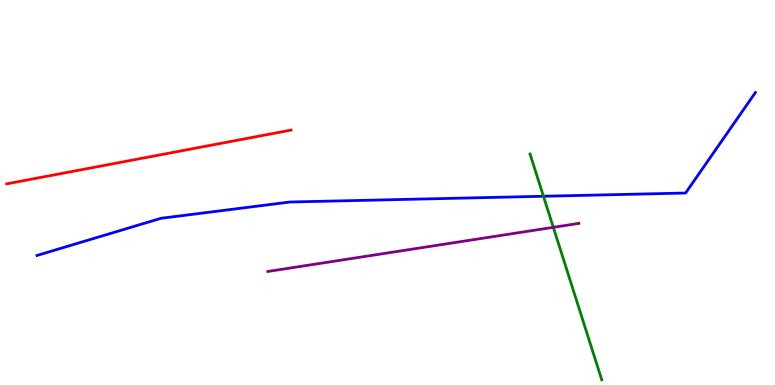[{'lines': ['blue', 'red'], 'intersections': []}, {'lines': ['green', 'red'], 'intersections': []}, {'lines': ['purple', 'red'], 'intersections': []}, {'lines': ['blue', 'green'], 'intersections': [{'x': 7.01, 'y': 4.9}]}, {'lines': ['blue', 'purple'], 'intersections': []}, {'lines': ['green', 'purple'], 'intersections': [{'x': 7.14, 'y': 4.1}]}]